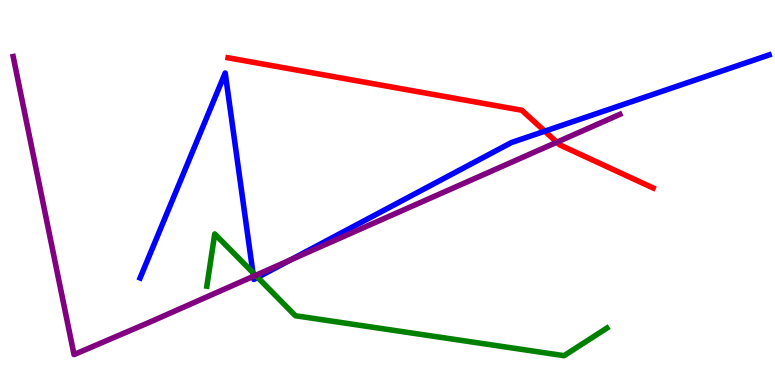[{'lines': ['blue', 'red'], 'intersections': [{'x': 7.03, 'y': 6.59}]}, {'lines': ['green', 'red'], 'intersections': []}, {'lines': ['purple', 'red'], 'intersections': [{'x': 7.19, 'y': 6.31}]}, {'lines': ['blue', 'green'], 'intersections': [{'x': 3.26, 'y': 2.92}, {'x': 3.32, 'y': 2.79}]}, {'lines': ['blue', 'purple'], 'intersections': [{'x': 3.27, 'y': 2.82}, {'x': 3.75, 'y': 3.25}]}, {'lines': ['green', 'purple'], 'intersections': [{'x': 3.3, 'y': 2.85}]}]